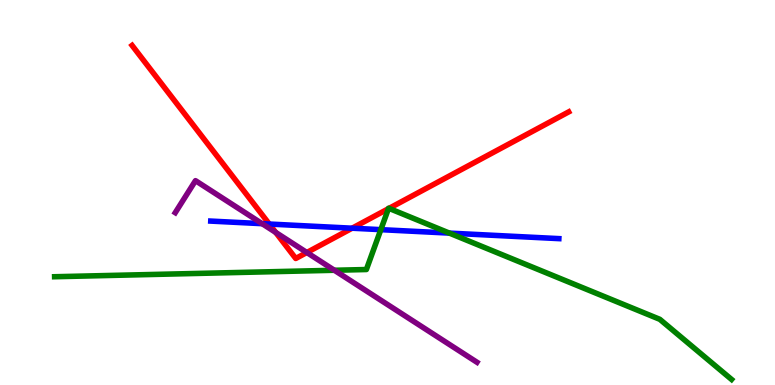[{'lines': ['blue', 'red'], 'intersections': [{'x': 3.47, 'y': 4.18}, {'x': 4.54, 'y': 4.07}]}, {'lines': ['green', 'red'], 'intersections': [{'x': 5.01, 'y': 4.58}, {'x': 5.02, 'y': 4.59}]}, {'lines': ['purple', 'red'], 'intersections': [{'x': 3.56, 'y': 3.96}, {'x': 3.96, 'y': 3.44}]}, {'lines': ['blue', 'green'], 'intersections': [{'x': 4.91, 'y': 4.03}, {'x': 5.8, 'y': 3.95}]}, {'lines': ['blue', 'purple'], 'intersections': [{'x': 3.38, 'y': 4.19}]}, {'lines': ['green', 'purple'], 'intersections': [{'x': 4.31, 'y': 2.98}]}]